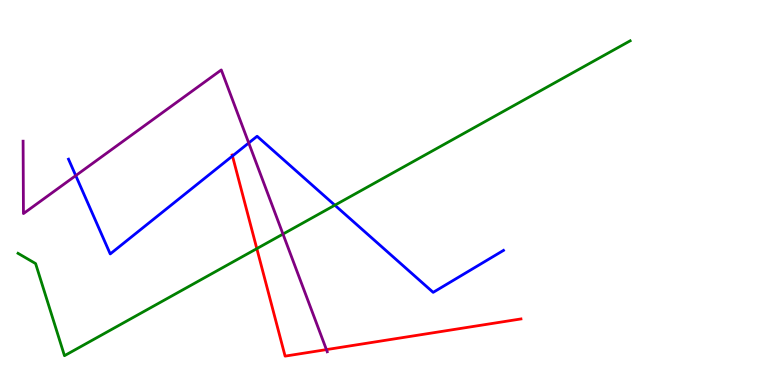[{'lines': ['blue', 'red'], 'intersections': [{'x': 3.0, 'y': 5.95}]}, {'lines': ['green', 'red'], 'intersections': [{'x': 3.31, 'y': 3.54}]}, {'lines': ['purple', 'red'], 'intersections': [{'x': 4.21, 'y': 0.919}]}, {'lines': ['blue', 'green'], 'intersections': [{'x': 4.32, 'y': 4.67}]}, {'lines': ['blue', 'purple'], 'intersections': [{'x': 0.977, 'y': 5.44}, {'x': 3.21, 'y': 6.29}]}, {'lines': ['green', 'purple'], 'intersections': [{'x': 3.65, 'y': 3.92}]}]